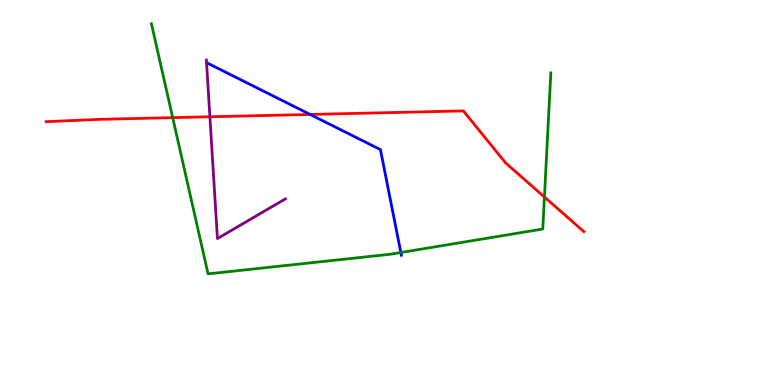[{'lines': ['blue', 'red'], 'intersections': [{'x': 4.0, 'y': 7.03}]}, {'lines': ['green', 'red'], 'intersections': [{'x': 2.23, 'y': 6.94}, {'x': 7.02, 'y': 4.88}]}, {'lines': ['purple', 'red'], 'intersections': [{'x': 2.71, 'y': 6.97}]}, {'lines': ['blue', 'green'], 'intersections': [{'x': 5.17, 'y': 3.44}]}, {'lines': ['blue', 'purple'], 'intersections': []}, {'lines': ['green', 'purple'], 'intersections': []}]